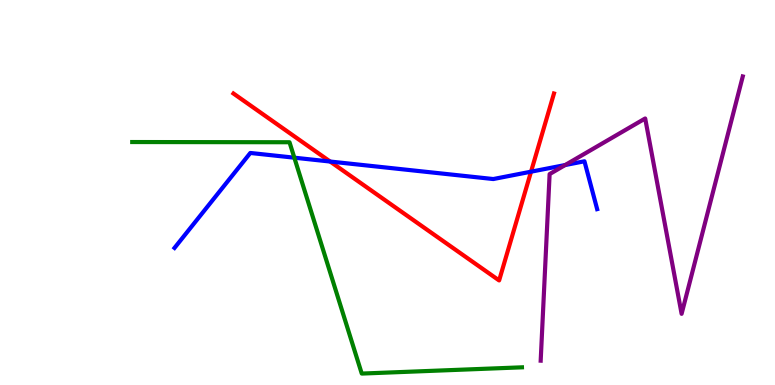[{'lines': ['blue', 'red'], 'intersections': [{'x': 4.26, 'y': 5.8}, {'x': 6.85, 'y': 5.54}]}, {'lines': ['green', 'red'], 'intersections': []}, {'lines': ['purple', 'red'], 'intersections': []}, {'lines': ['blue', 'green'], 'intersections': [{'x': 3.8, 'y': 5.9}]}, {'lines': ['blue', 'purple'], 'intersections': [{'x': 7.29, 'y': 5.71}]}, {'lines': ['green', 'purple'], 'intersections': []}]